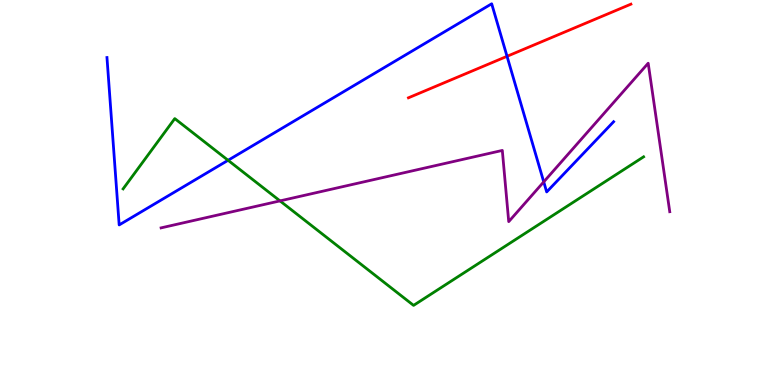[{'lines': ['blue', 'red'], 'intersections': [{'x': 6.54, 'y': 8.54}]}, {'lines': ['green', 'red'], 'intersections': []}, {'lines': ['purple', 'red'], 'intersections': []}, {'lines': ['blue', 'green'], 'intersections': [{'x': 2.94, 'y': 5.84}]}, {'lines': ['blue', 'purple'], 'intersections': [{'x': 7.02, 'y': 5.28}]}, {'lines': ['green', 'purple'], 'intersections': [{'x': 3.61, 'y': 4.78}]}]